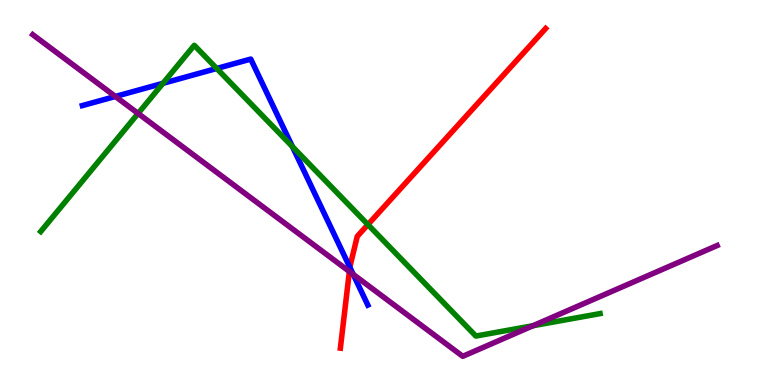[{'lines': ['blue', 'red'], 'intersections': [{'x': 4.51, 'y': 3.06}]}, {'lines': ['green', 'red'], 'intersections': [{'x': 4.75, 'y': 4.17}]}, {'lines': ['purple', 'red'], 'intersections': [{'x': 4.51, 'y': 2.95}]}, {'lines': ['blue', 'green'], 'intersections': [{'x': 2.1, 'y': 7.84}, {'x': 2.8, 'y': 8.22}, {'x': 3.77, 'y': 6.19}]}, {'lines': ['blue', 'purple'], 'intersections': [{'x': 1.49, 'y': 7.49}, {'x': 4.56, 'y': 2.87}]}, {'lines': ['green', 'purple'], 'intersections': [{'x': 1.78, 'y': 7.05}, {'x': 6.88, 'y': 1.54}]}]